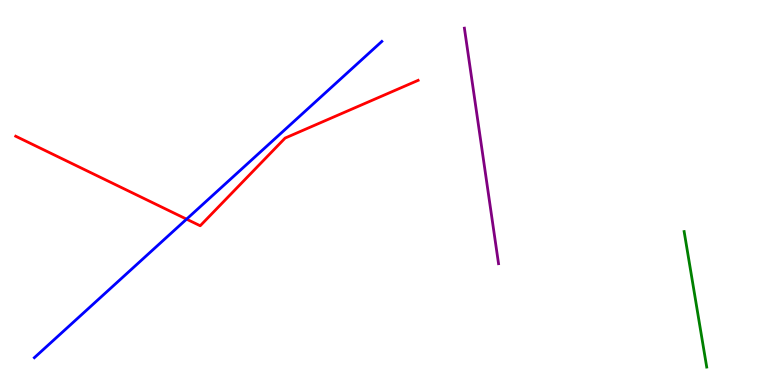[{'lines': ['blue', 'red'], 'intersections': [{'x': 2.41, 'y': 4.31}]}, {'lines': ['green', 'red'], 'intersections': []}, {'lines': ['purple', 'red'], 'intersections': []}, {'lines': ['blue', 'green'], 'intersections': []}, {'lines': ['blue', 'purple'], 'intersections': []}, {'lines': ['green', 'purple'], 'intersections': []}]